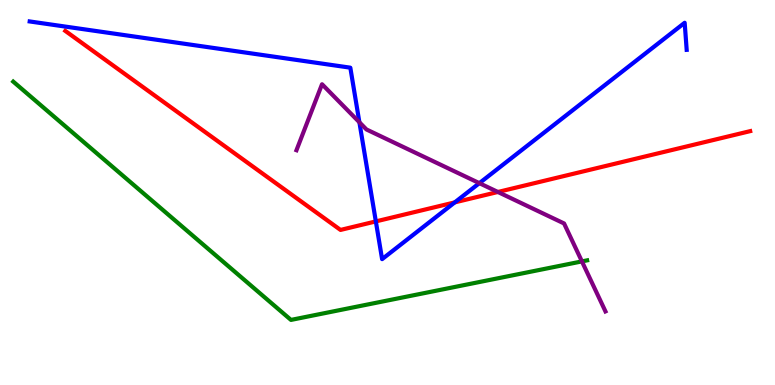[{'lines': ['blue', 'red'], 'intersections': [{'x': 4.85, 'y': 4.25}, {'x': 5.87, 'y': 4.74}]}, {'lines': ['green', 'red'], 'intersections': []}, {'lines': ['purple', 'red'], 'intersections': [{'x': 6.42, 'y': 5.01}]}, {'lines': ['blue', 'green'], 'intersections': []}, {'lines': ['blue', 'purple'], 'intersections': [{'x': 4.64, 'y': 6.82}, {'x': 6.19, 'y': 5.24}]}, {'lines': ['green', 'purple'], 'intersections': [{'x': 7.51, 'y': 3.21}]}]